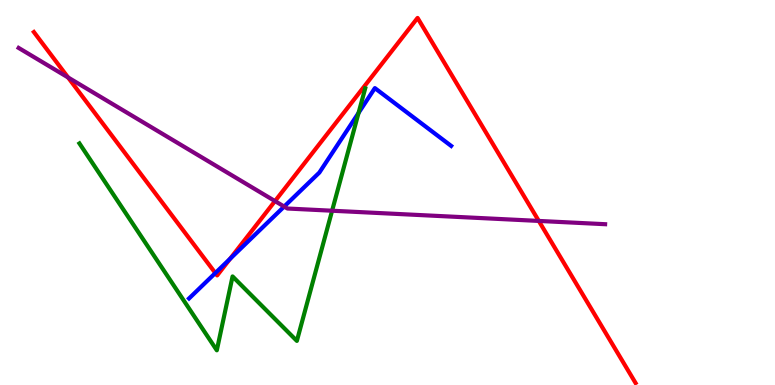[{'lines': ['blue', 'red'], 'intersections': [{'x': 2.78, 'y': 2.91}, {'x': 2.97, 'y': 3.28}]}, {'lines': ['green', 'red'], 'intersections': []}, {'lines': ['purple', 'red'], 'intersections': [{'x': 0.878, 'y': 7.99}, {'x': 3.55, 'y': 4.78}, {'x': 6.95, 'y': 4.26}]}, {'lines': ['blue', 'green'], 'intersections': [{'x': 4.63, 'y': 7.07}]}, {'lines': ['blue', 'purple'], 'intersections': [{'x': 3.67, 'y': 4.63}]}, {'lines': ['green', 'purple'], 'intersections': [{'x': 4.29, 'y': 4.53}]}]